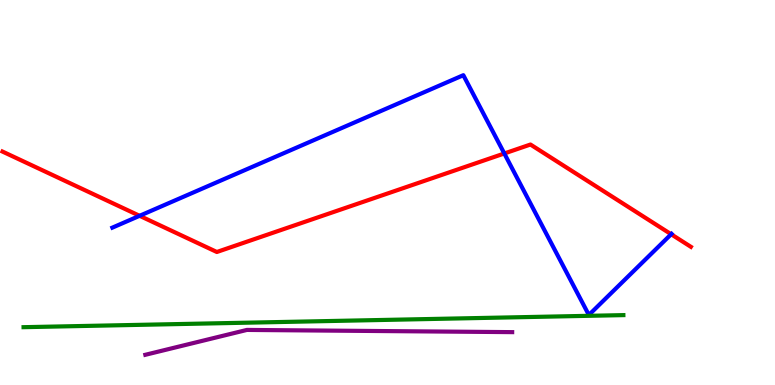[{'lines': ['blue', 'red'], 'intersections': [{'x': 1.8, 'y': 4.39}, {'x': 6.51, 'y': 6.01}, {'x': 8.66, 'y': 3.92}]}, {'lines': ['green', 'red'], 'intersections': []}, {'lines': ['purple', 'red'], 'intersections': []}, {'lines': ['blue', 'green'], 'intersections': []}, {'lines': ['blue', 'purple'], 'intersections': []}, {'lines': ['green', 'purple'], 'intersections': []}]